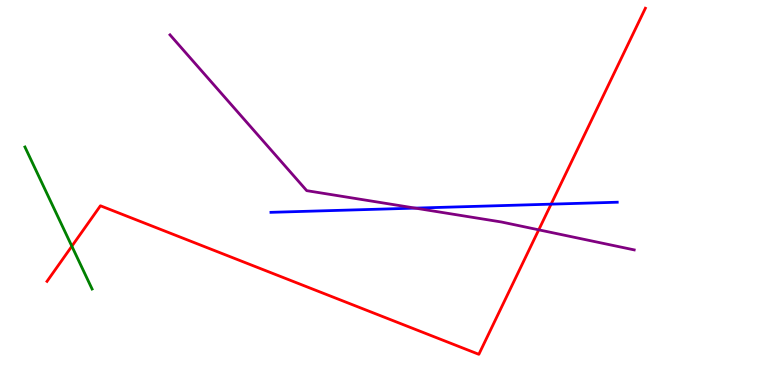[{'lines': ['blue', 'red'], 'intersections': [{'x': 7.11, 'y': 4.7}]}, {'lines': ['green', 'red'], 'intersections': [{'x': 0.927, 'y': 3.6}]}, {'lines': ['purple', 'red'], 'intersections': [{'x': 6.95, 'y': 4.03}]}, {'lines': ['blue', 'green'], 'intersections': []}, {'lines': ['blue', 'purple'], 'intersections': [{'x': 5.36, 'y': 4.59}]}, {'lines': ['green', 'purple'], 'intersections': []}]